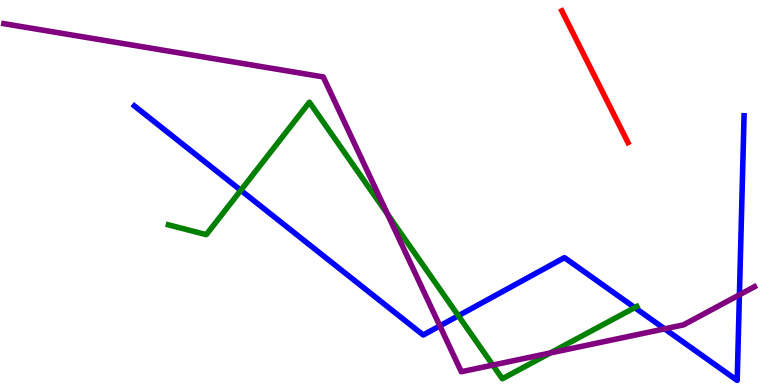[{'lines': ['blue', 'red'], 'intersections': []}, {'lines': ['green', 'red'], 'intersections': []}, {'lines': ['purple', 'red'], 'intersections': []}, {'lines': ['blue', 'green'], 'intersections': [{'x': 3.11, 'y': 5.06}, {'x': 5.91, 'y': 1.8}, {'x': 8.19, 'y': 2.01}]}, {'lines': ['blue', 'purple'], 'intersections': [{'x': 5.68, 'y': 1.54}, {'x': 8.58, 'y': 1.46}, {'x': 9.54, 'y': 2.34}]}, {'lines': ['green', 'purple'], 'intersections': [{'x': 5.0, 'y': 4.43}, {'x': 6.36, 'y': 0.517}, {'x': 7.1, 'y': 0.832}]}]